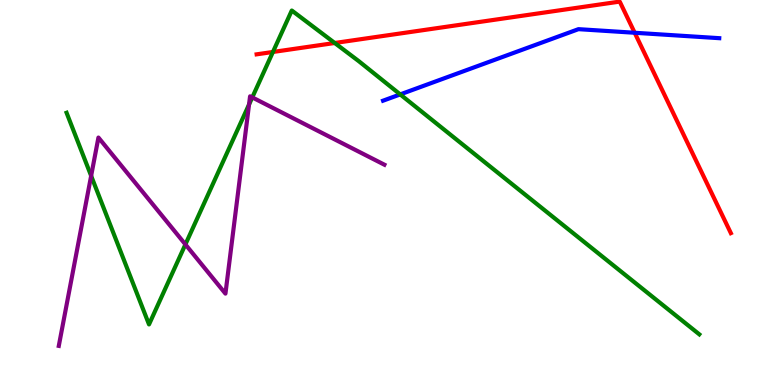[{'lines': ['blue', 'red'], 'intersections': [{'x': 8.19, 'y': 9.15}]}, {'lines': ['green', 'red'], 'intersections': [{'x': 3.52, 'y': 8.65}, {'x': 4.32, 'y': 8.88}]}, {'lines': ['purple', 'red'], 'intersections': []}, {'lines': ['blue', 'green'], 'intersections': [{'x': 5.16, 'y': 7.55}]}, {'lines': ['blue', 'purple'], 'intersections': []}, {'lines': ['green', 'purple'], 'intersections': [{'x': 1.18, 'y': 5.43}, {'x': 2.39, 'y': 3.65}, {'x': 3.21, 'y': 7.29}, {'x': 3.26, 'y': 7.47}]}]